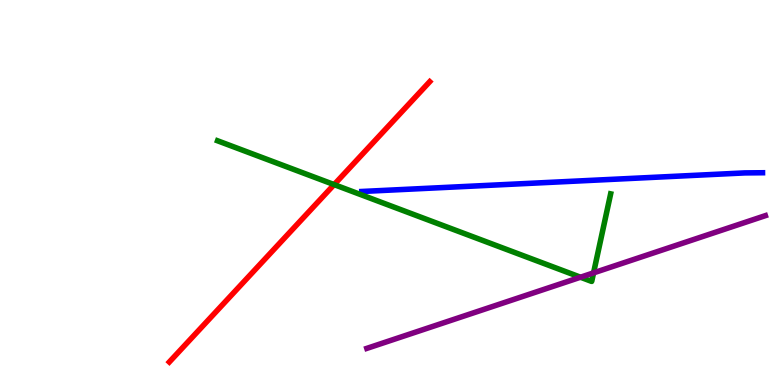[{'lines': ['blue', 'red'], 'intersections': []}, {'lines': ['green', 'red'], 'intersections': [{'x': 4.31, 'y': 5.21}]}, {'lines': ['purple', 'red'], 'intersections': []}, {'lines': ['blue', 'green'], 'intersections': []}, {'lines': ['blue', 'purple'], 'intersections': []}, {'lines': ['green', 'purple'], 'intersections': [{'x': 7.49, 'y': 2.8}, {'x': 7.66, 'y': 2.91}]}]